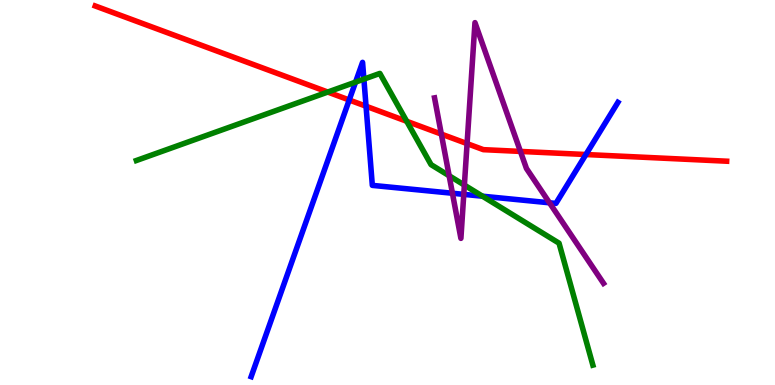[{'lines': ['blue', 'red'], 'intersections': [{'x': 4.51, 'y': 7.4}, {'x': 4.72, 'y': 7.24}, {'x': 7.56, 'y': 5.99}]}, {'lines': ['green', 'red'], 'intersections': [{'x': 4.23, 'y': 7.61}, {'x': 5.25, 'y': 6.85}]}, {'lines': ['purple', 'red'], 'intersections': [{'x': 5.69, 'y': 6.52}, {'x': 6.03, 'y': 6.27}, {'x': 6.72, 'y': 6.07}]}, {'lines': ['blue', 'green'], 'intersections': [{'x': 4.59, 'y': 7.87}, {'x': 4.7, 'y': 7.94}, {'x': 6.23, 'y': 4.9}]}, {'lines': ['blue', 'purple'], 'intersections': [{'x': 5.84, 'y': 4.98}, {'x': 5.98, 'y': 4.95}, {'x': 7.09, 'y': 4.73}]}, {'lines': ['green', 'purple'], 'intersections': [{'x': 5.8, 'y': 5.44}, {'x': 5.99, 'y': 5.19}]}]